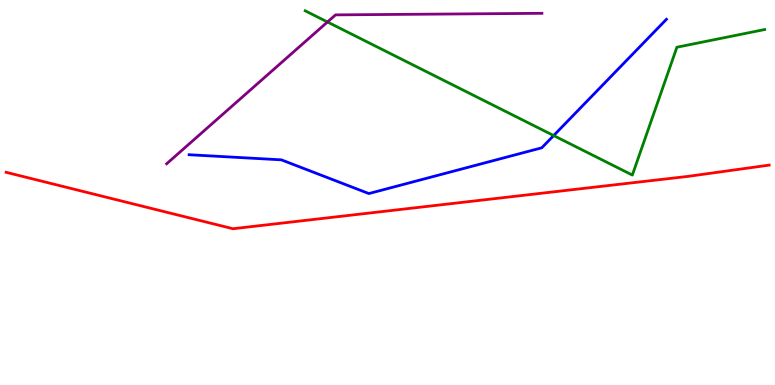[{'lines': ['blue', 'red'], 'intersections': []}, {'lines': ['green', 'red'], 'intersections': []}, {'lines': ['purple', 'red'], 'intersections': []}, {'lines': ['blue', 'green'], 'intersections': [{'x': 7.14, 'y': 6.48}]}, {'lines': ['blue', 'purple'], 'intersections': []}, {'lines': ['green', 'purple'], 'intersections': [{'x': 4.23, 'y': 9.43}]}]